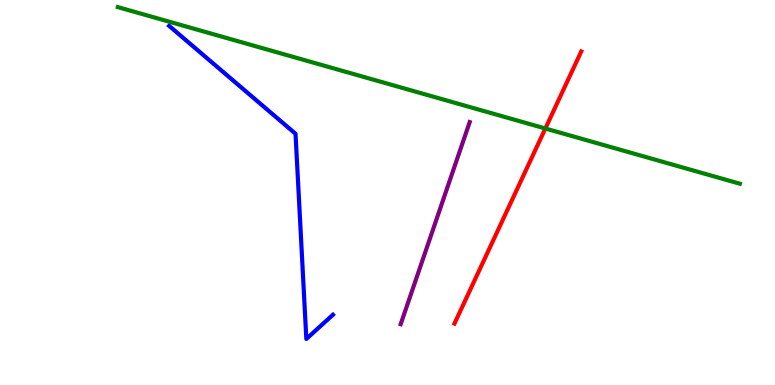[{'lines': ['blue', 'red'], 'intersections': []}, {'lines': ['green', 'red'], 'intersections': [{'x': 7.04, 'y': 6.66}]}, {'lines': ['purple', 'red'], 'intersections': []}, {'lines': ['blue', 'green'], 'intersections': []}, {'lines': ['blue', 'purple'], 'intersections': []}, {'lines': ['green', 'purple'], 'intersections': []}]